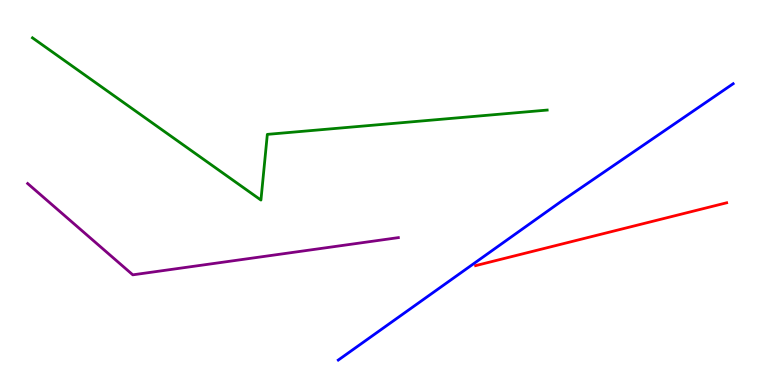[{'lines': ['blue', 'red'], 'intersections': []}, {'lines': ['green', 'red'], 'intersections': []}, {'lines': ['purple', 'red'], 'intersections': []}, {'lines': ['blue', 'green'], 'intersections': []}, {'lines': ['blue', 'purple'], 'intersections': []}, {'lines': ['green', 'purple'], 'intersections': []}]